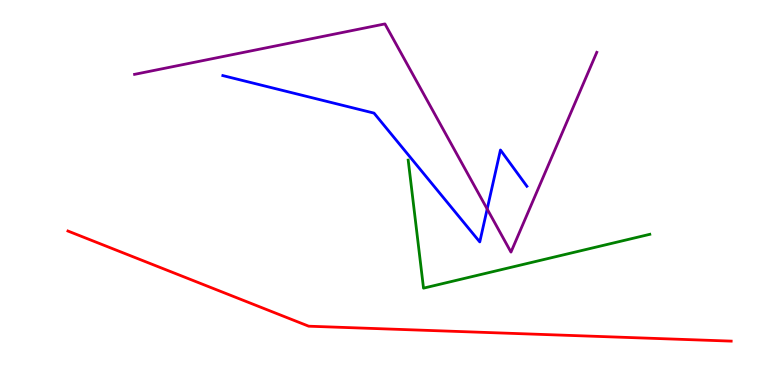[{'lines': ['blue', 'red'], 'intersections': []}, {'lines': ['green', 'red'], 'intersections': []}, {'lines': ['purple', 'red'], 'intersections': []}, {'lines': ['blue', 'green'], 'intersections': []}, {'lines': ['blue', 'purple'], 'intersections': [{'x': 6.29, 'y': 4.57}]}, {'lines': ['green', 'purple'], 'intersections': []}]